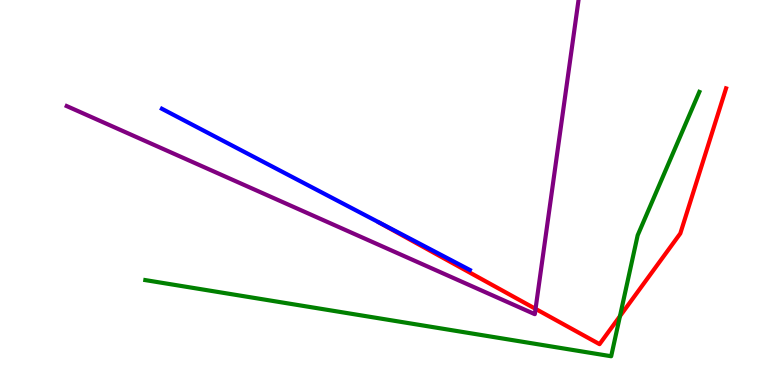[{'lines': ['blue', 'red'], 'intersections': []}, {'lines': ['green', 'red'], 'intersections': [{'x': 8.0, 'y': 1.79}]}, {'lines': ['purple', 'red'], 'intersections': [{'x': 6.91, 'y': 1.98}]}, {'lines': ['blue', 'green'], 'intersections': []}, {'lines': ['blue', 'purple'], 'intersections': []}, {'lines': ['green', 'purple'], 'intersections': []}]